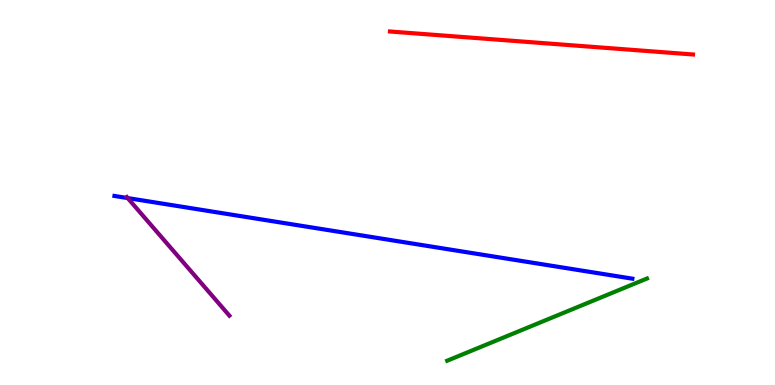[{'lines': ['blue', 'red'], 'intersections': []}, {'lines': ['green', 'red'], 'intersections': []}, {'lines': ['purple', 'red'], 'intersections': []}, {'lines': ['blue', 'green'], 'intersections': []}, {'lines': ['blue', 'purple'], 'intersections': [{'x': 1.65, 'y': 4.86}]}, {'lines': ['green', 'purple'], 'intersections': []}]